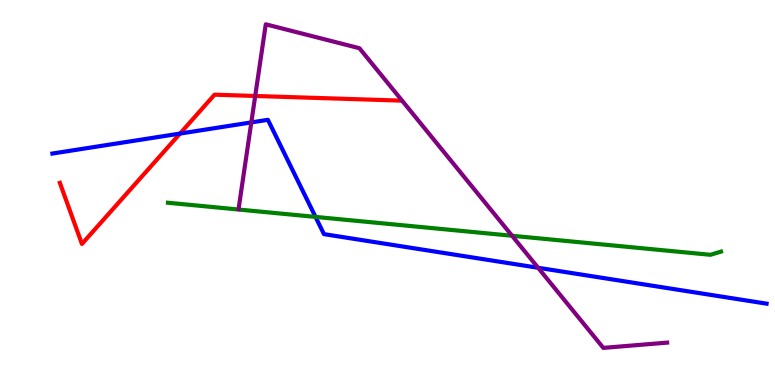[{'lines': ['blue', 'red'], 'intersections': [{'x': 2.32, 'y': 6.53}]}, {'lines': ['green', 'red'], 'intersections': []}, {'lines': ['purple', 'red'], 'intersections': [{'x': 3.29, 'y': 7.51}]}, {'lines': ['blue', 'green'], 'intersections': [{'x': 4.07, 'y': 4.37}]}, {'lines': ['blue', 'purple'], 'intersections': [{'x': 3.24, 'y': 6.82}, {'x': 6.94, 'y': 3.04}]}, {'lines': ['green', 'purple'], 'intersections': [{'x': 6.61, 'y': 3.88}]}]